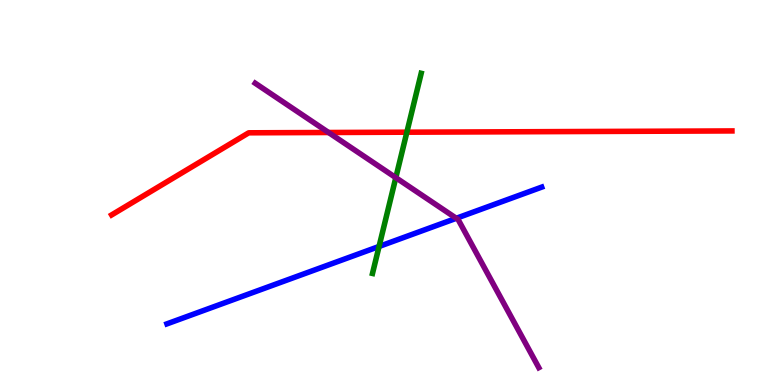[{'lines': ['blue', 'red'], 'intersections': []}, {'lines': ['green', 'red'], 'intersections': [{'x': 5.25, 'y': 6.57}]}, {'lines': ['purple', 'red'], 'intersections': [{'x': 4.24, 'y': 6.56}]}, {'lines': ['blue', 'green'], 'intersections': [{'x': 4.89, 'y': 3.6}]}, {'lines': ['blue', 'purple'], 'intersections': [{'x': 5.89, 'y': 4.33}]}, {'lines': ['green', 'purple'], 'intersections': [{'x': 5.11, 'y': 5.39}]}]